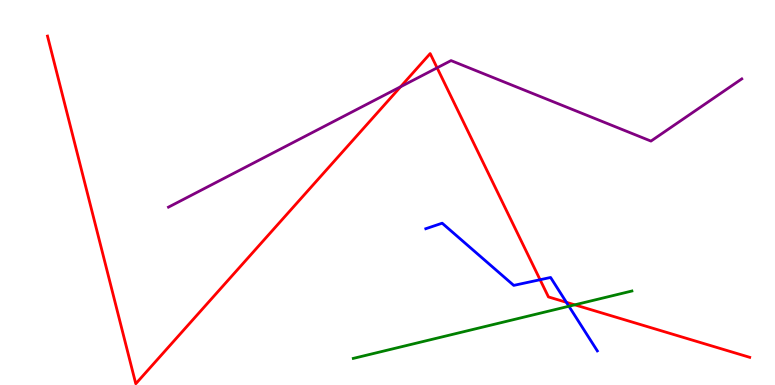[{'lines': ['blue', 'red'], 'intersections': [{'x': 6.97, 'y': 2.73}, {'x': 7.31, 'y': 2.15}]}, {'lines': ['green', 'red'], 'intersections': [{'x': 7.42, 'y': 2.08}]}, {'lines': ['purple', 'red'], 'intersections': [{'x': 5.17, 'y': 7.75}, {'x': 5.64, 'y': 8.24}]}, {'lines': ['blue', 'green'], 'intersections': [{'x': 7.34, 'y': 2.05}]}, {'lines': ['blue', 'purple'], 'intersections': []}, {'lines': ['green', 'purple'], 'intersections': []}]